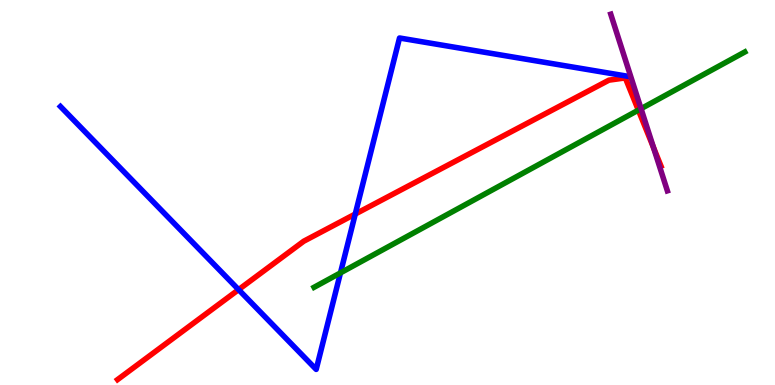[{'lines': ['blue', 'red'], 'intersections': [{'x': 3.08, 'y': 2.48}, {'x': 4.58, 'y': 4.44}]}, {'lines': ['green', 'red'], 'intersections': [{'x': 8.24, 'y': 7.14}]}, {'lines': ['purple', 'red'], 'intersections': [{'x': 8.43, 'y': 6.17}]}, {'lines': ['blue', 'green'], 'intersections': [{'x': 4.39, 'y': 2.91}]}, {'lines': ['blue', 'purple'], 'intersections': []}, {'lines': ['green', 'purple'], 'intersections': [{'x': 8.27, 'y': 7.18}]}]